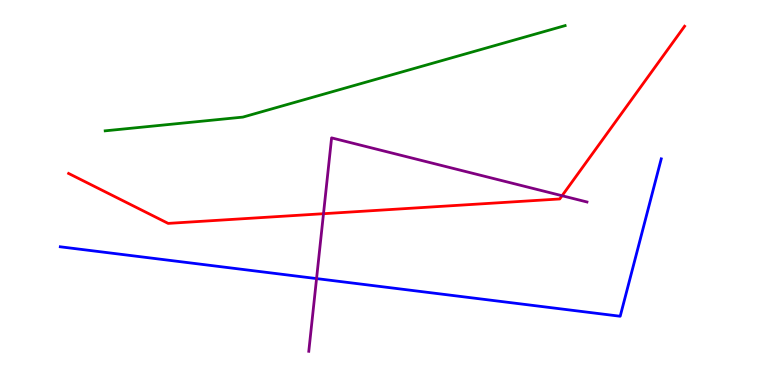[{'lines': ['blue', 'red'], 'intersections': []}, {'lines': ['green', 'red'], 'intersections': []}, {'lines': ['purple', 'red'], 'intersections': [{'x': 4.17, 'y': 4.45}, {'x': 7.25, 'y': 4.92}]}, {'lines': ['blue', 'green'], 'intersections': []}, {'lines': ['blue', 'purple'], 'intersections': [{'x': 4.08, 'y': 2.76}]}, {'lines': ['green', 'purple'], 'intersections': []}]